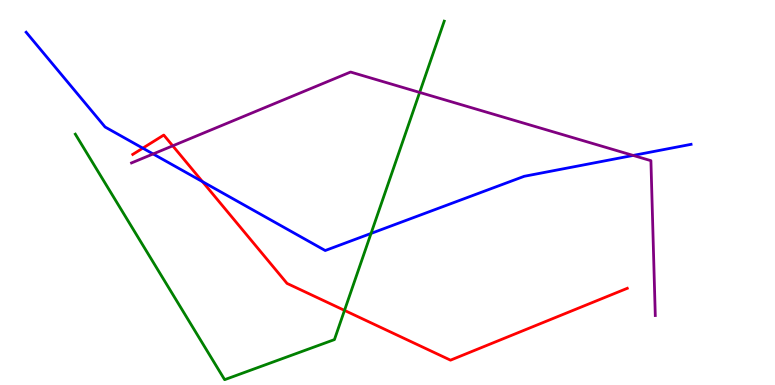[{'lines': ['blue', 'red'], 'intersections': [{'x': 1.84, 'y': 6.15}, {'x': 2.61, 'y': 5.28}]}, {'lines': ['green', 'red'], 'intersections': [{'x': 4.45, 'y': 1.94}]}, {'lines': ['purple', 'red'], 'intersections': [{'x': 2.23, 'y': 6.21}]}, {'lines': ['blue', 'green'], 'intersections': [{'x': 4.79, 'y': 3.94}]}, {'lines': ['blue', 'purple'], 'intersections': [{'x': 1.98, 'y': 6.0}, {'x': 8.17, 'y': 5.96}]}, {'lines': ['green', 'purple'], 'intersections': [{'x': 5.41, 'y': 7.6}]}]